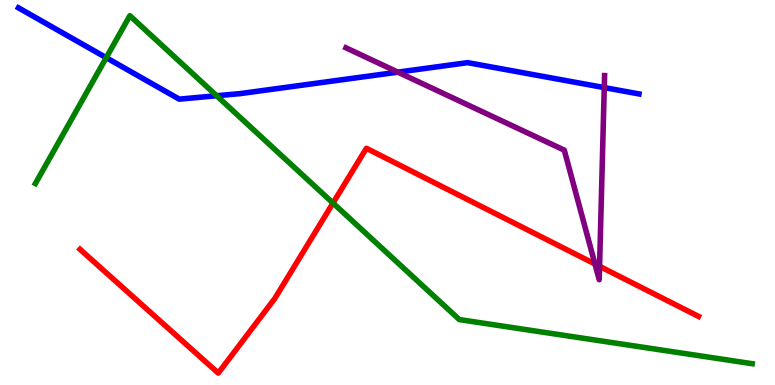[{'lines': ['blue', 'red'], 'intersections': []}, {'lines': ['green', 'red'], 'intersections': [{'x': 4.3, 'y': 4.73}]}, {'lines': ['purple', 'red'], 'intersections': [{'x': 7.68, 'y': 3.14}, {'x': 7.74, 'y': 3.08}]}, {'lines': ['blue', 'green'], 'intersections': [{'x': 1.37, 'y': 8.5}, {'x': 2.8, 'y': 7.51}]}, {'lines': ['blue', 'purple'], 'intersections': [{'x': 5.13, 'y': 8.13}, {'x': 7.8, 'y': 7.72}]}, {'lines': ['green', 'purple'], 'intersections': []}]